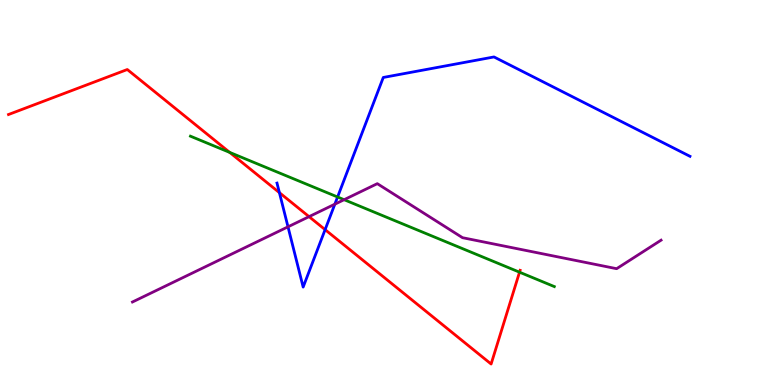[{'lines': ['blue', 'red'], 'intersections': [{'x': 3.61, 'y': 5.0}, {'x': 4.19, 'y': 4.04}]}, {'lines': ['green', 'red'], 'intersections': [{'x': 2.96, 'y': 6.04}, {'x': 6.7, 'y': 2.93}]}, {'lines': ['purple', 'red'], 'intersections': [{'x': 3.99, 'y': 4.37}]}, {'lines': ['blue', 'green'], 'intersections': [{'x': 4.36, 'y': 4.88}]}, {'lines': ['blue', 'purple'], 'intersections': [{'x': 3.72, 'y': 4.11}, {'x': 4.32, 'y': 4.7}]}, {'lines': ['green', 'purple'], 'intersections': [{'x': 4.44, 'y': 4.81}]}]